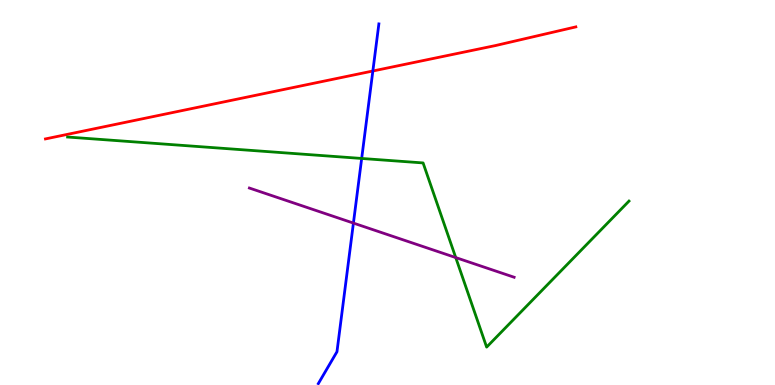[{'lines': ['blue', 'red'], 'intersections': [{'x': 4.81, 'y': 8.16}]}, {'lines': ['green', 'red'], 'intersections': []}, {'lines': ['purple', 'red'], 'intersections': []}, {'lines': ['blue', 'green'], 'intersections': [{'x': 4.67, 'y': 5.88}]}, {'lines': ['blue', 'purple'], 'intersections': [{'x': 4.56, 'y': 4.21}]}, {'lines': ['green', 'purple'], 'intersections': [{'x': 5.88, 'y': 3.31}]}]